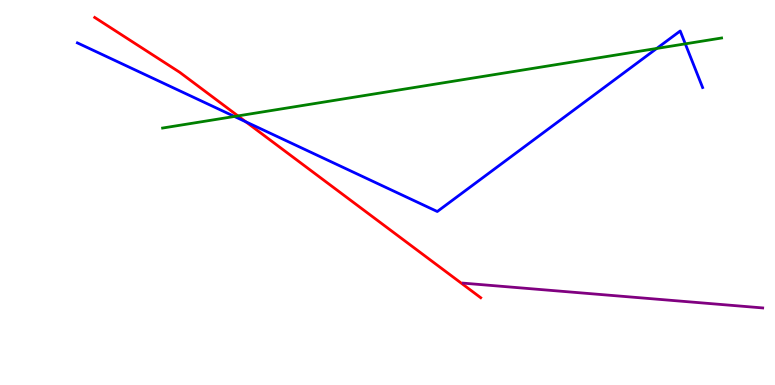[{'lines': ['blue', 'red'], 'intersections': [{'x': 3.17, 'y': 6.84}]}, {'lines': ['green', 'red'], 'intersections': [{'x': 3.07, 'y': 6.99}]}, {'lines': ['purple', 'red'], 'intersections': []}, {'lines': ['blue', 'green'], 'intersections': [{'x': 3.03, 'y': 6.97}, {'x': 8.47, 'y': 8.74}, {'x': 8.84, 'y': 8.86}]}, {'lines': ['blue', 'purple'], 'intersections': []}, {'lines': ['green', 'purple'], 'intersections': []}]